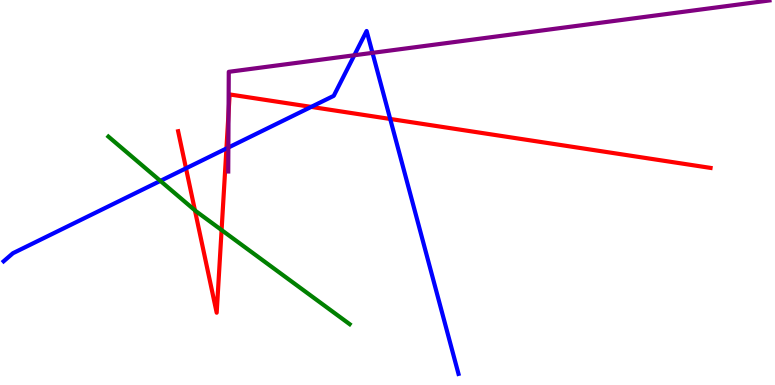[{'lines': ['blue', 'red'], 'intersections': [{'x': 2.4, 'y': 5.63}, {'x': 2.92, 'y': 6.14}, {'x': 4.02, 'y': 7.22}, {'x': 5.03, 'y': 6.91}]}, {'lines': ['green', 'red'], 'intersections': [{'x': 2.52, 'y': 4.54}, {'x': 2.86, 'y': 4.02}]}, {'lines': ['purple', 'red'], 'intersections': [{'x': 2.95, 'y': 7.07}]}, {'lines': ['blue', 'green'], 'intersections': [{'x': 2.07, 'y': 5.3}]}, {'lines': ['blue', 'purple'], 'intersections': [{'x': 2.95, 'y': 6.17}, {'x': 4.57, 'y': 8.56}, {'x': 4.81, 'y': 8.63}]}, {'lines': ['green', 'purple'], 'intersections': []}]